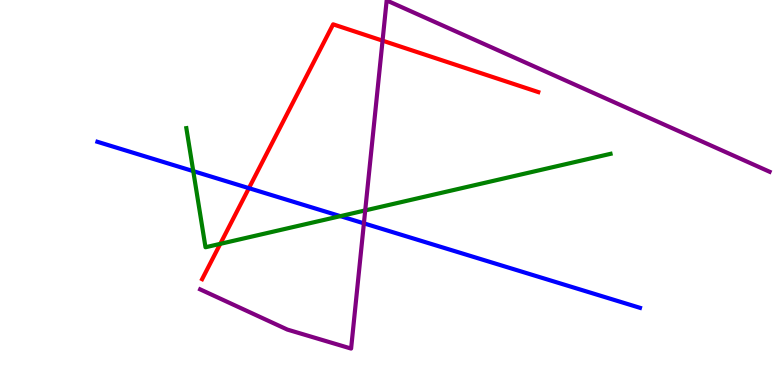[{'lines': ['blue', 'red'], 'intersections': [{'x': 3.21, 'y': 5.11}]}, {'lines': ['green', 'red'], 'intersections': [{'x': 2.84, 'y': 3.67}]}, {'lines': ['purple', 'red'], 'intersections': [{'x': 4.94, 'y': 8.94}]}, {'lines': ['blue', 'green'], 'intersections': [{'x': 2.49, 'y': 5.56}, {'x': 4.39, 'y': 4.39}]}, {'lines': ['blue', 'purple'], 'intersections': [{'x': 4.7, 'y': 4.2}]}, {'lines': ['green', 'purple'], 'intersections': [{'x': 4.71, 'y': 4.53}]}]